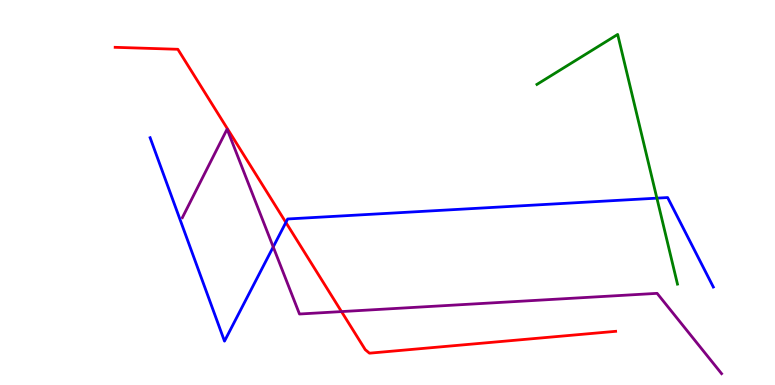[{'lines': ['blue', 'red'], 'intersections': [{'x': 3.69, 'y': 4.22}]}, {'lines': ['green', 'red'], 'intersections': []}, {'lines': ['purple', 'red'], 'intersections': [{'x': 4.41, 'y': 1.91}]}, {'lines': ['blue', 'green'], 'intersections': [{'x': 8.48, 'y': 4.85}]}, {'lines': ['blue', 'purple'], 'intersections': [{'x': 3.53, 'y': 3.59}]}, {'lines': ['green', 'purple'], 'intersections': []}]